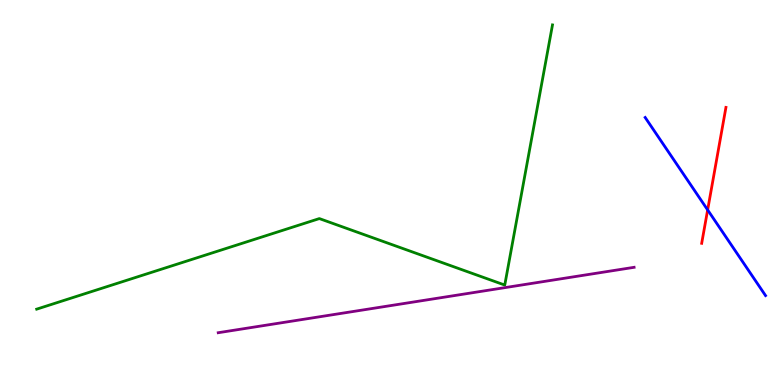[{'lines': ['blue', 'red'], 'intersections': [{'x': 9.13, 'y': 4.55}]}, {'lines': ['green', 'red'], 'intersections': []}, {'lines': ['purple', 'red'], 'intersections': []}, {'lines': ['blue', 'green'], 'intersections': []}, {'lines': ['blue', 'purple'], 'intersections': []}, {'lines': ['green', 'purple'], 'intersections': []}]